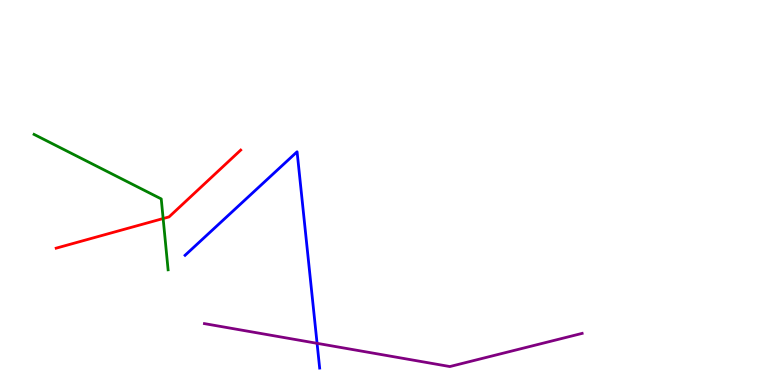[{'lines': ['blue', 'red'], 'intersections': []}, {'lines': ['green', 'red'], 'intersections': [{'x': 2.11, 'y': 4.32}]}, {'lines': ['purple', 'red'], 'intersections': []}, {'lines': ['blue', 'green'], 'intersections': []}, {'lines': ['blue', 'purple'], 'intersections': [{'x': 4.09, 'y': 1.08}]}, {'lines': ['green', 'purple'], 'intersections': []}]